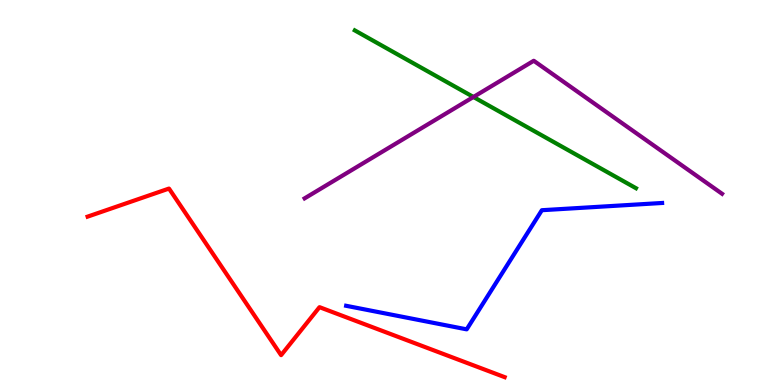[{'lines': ['blue', 'red'], 'intersections': []}, {'lines': ['green', 'red'], 'intersections': []}, {'lines': ['purple', 'red'], 'intersections': []}, {'lines': ['blue', 'green'], 'intersections': []}, {'lines': ['blue', 'purple'], 'intersections': []}, {'lines': ['green', 'purple'], 'intersections': [{'x': 6.11, 'y': 7.48}]}]